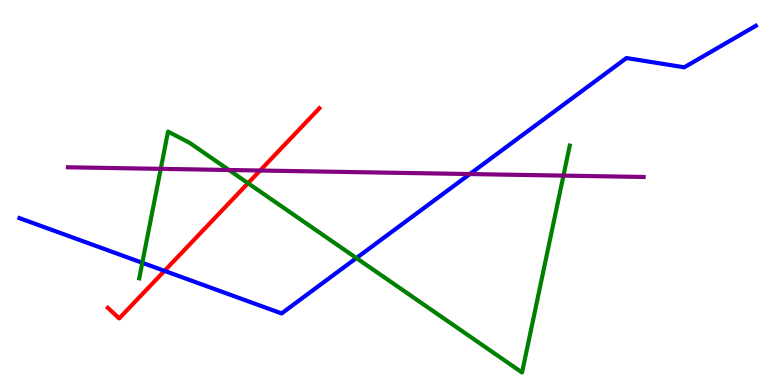[{'lines': ['blue', 'red'], 'intersections': [{'x': 2.12, 'y': 2.96}]}, {'lines': ['green', 'red'], 'intersections': [{'x': 3.2, 'y': 5.24}]}, {'lines': ['purple', 'red'], 'intersections': [{'x': 3.36, 'y': 5.57}]}, {'lines': ['blue', 'green'], 'intersections': [{'x': 1.84, 'y': 3.17}, {'x': 4.6, 'y': 3.3}]}, {'lines': ['blue', 'purple'], 'intersections': [{'x': 6.06, 'y': 5.48}]}, {'lines': ['green', 'purple'], 'intersections': [{'x': 2.07, 'y': 5.61}, {'x': 2.95, 'y': 5.58}, {'x': 7.27, 'y': 5.44}]}]